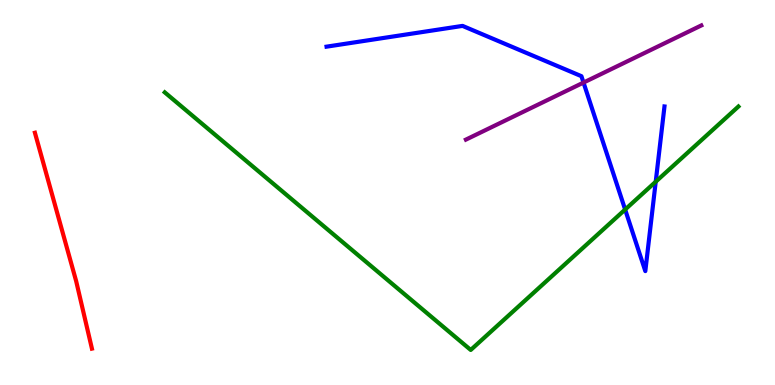[{'lines': ['blue', 'red'], 'intersections': []}, {'lines': ['green', 'red'], 'intersections': []}, {'lines': ['purple', 'red'], 'intersections': []}, {'lines': ['blue', 'green'], 'intersections': [{'x': 8.07, 'y': 4.56}, {'x': 8.46, 'y': 5.28}]}, {'lines': ['blue', 'purple'], 'intersections': [{'x': 7.53, 'y': 7.86}]}, {'lines': ['green', 'purple'], 'intersections': []}]